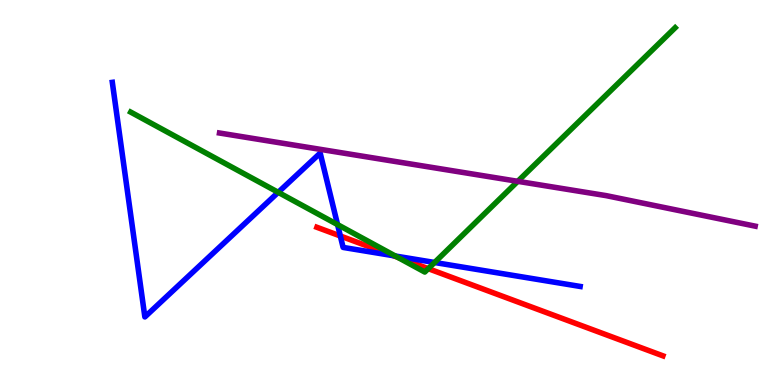[{'lines': ['blue', 'red'], 'intersections': [{'x': 4.39, 'y': 3.87}, {'x': 5.08, 'y': 3.36}]}, {'lines': ['green', 'red'], 'intersections': [{'x': 5.13, 'y': 3.32}, {'x': 5.53, 'y': 3.02}]}, {'lines': ['purple', 'red'], 'intersections': []}, {'lines': ['blue', 'green'], 'intersections': [{'x': 3.59, 'y': 5.0}, {'x': 4.36, 'y': 4.17}, {'x': 5.1, 'y': 3.35}, {'x': 5.61, 'y': 3.18}]}, {'lines': ['blue', 'purple'], 'intersections': []}, {'lines': ['green', 'purple'], 'intersections': [{'x': 6.68, 'y': 5.29}]}]